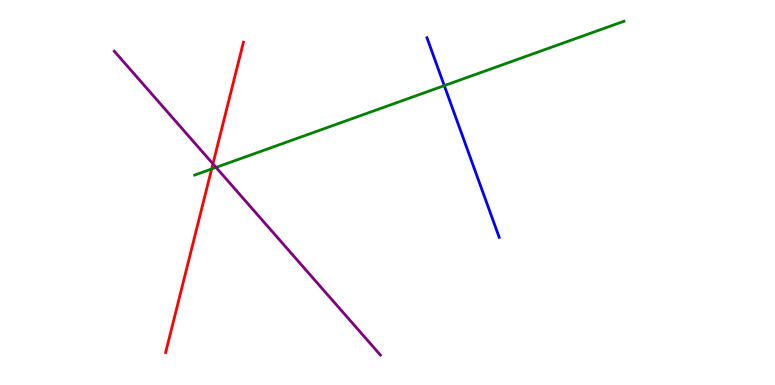[{'lines': ['blue', 'red'], 'intersections': []}, {'lines': ['green', 'red'], 'intersections': [{'x': 2.73, 'y': 5.61}]}, {'lines': ['purple', 'red'], 'intersections': [{'x': 2.75, 'y': 5.74}]}, {'lines': ['blue', 'green'], 'intersections': [{'x': 5.73, 'y': 7.78}]}, {'lines': ['blue', 'purple'], 'intersections': []}, {'lines': ['green', 'purple'], 'intersections': [{'x': 2.79, 'y': 5.65}]}]